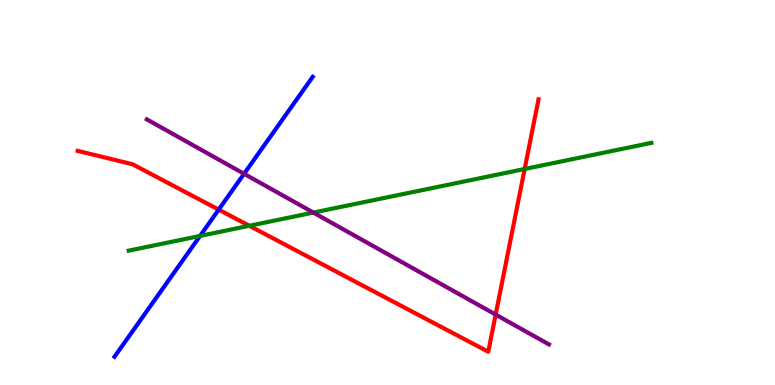[{'lines': ['blue', 'red'], 'intersections': [{'x': 2.82, 'y': 4.55}]}, {'lines': ['green', 'red'], 'intersections': [{'x': 3.22, 'y': 4.14}, {'x': 6.77, 'y': 5.61}]}, {'lines': ['purple', 'red'], 'intersections': [{'x': 6.4, 'y': 1.83}]}, {'lines': ['blue', 'green'], 'intersections': [{'x': 2.58, 'y': 3.87}]}, {'lines': ['blue', 'purple'], 'intersections': [{'x': 3.15, 'y': 5.49}]}, {'lines': ['green', 'purple'], 'intersections': [{'x': 4.04, 'y': 4.48}]}]